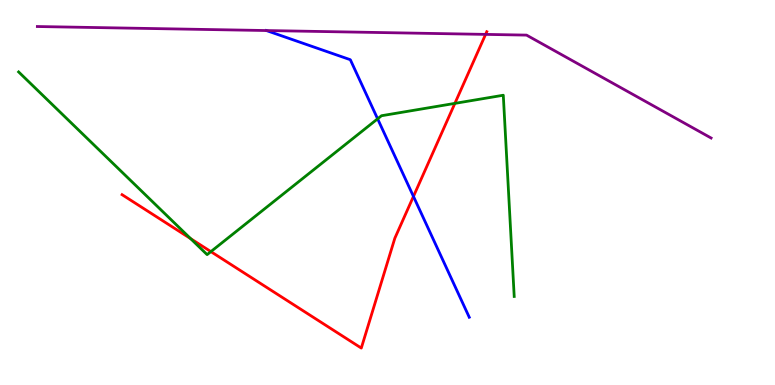[{'lines': ['blue', 'red'], 'intersections': [{'x': 5.33, 'y': 4.9}]}, {'lines': ['green', 'red'], 'intersections': [{'x': 2.46, 'y': 3.8}, {'x': 2.72, 'y': 3.46}, {'x': 5.87, 'y': 7.31}]}, {'lines': ['purple', 'red'], 'intersections': [{'x': 6.27, 'y': 9.11}]}, {'lines': ['blue', 'green'], 'intersections': [{'x': 4.87, 'y': 6.91}]}, {'lines': ['blue', 'purple'], 'intersections': [{'x': 3.44, 'y': 9.21}]}, {'lines': ['green', 'purple'], 'intersections': []}]